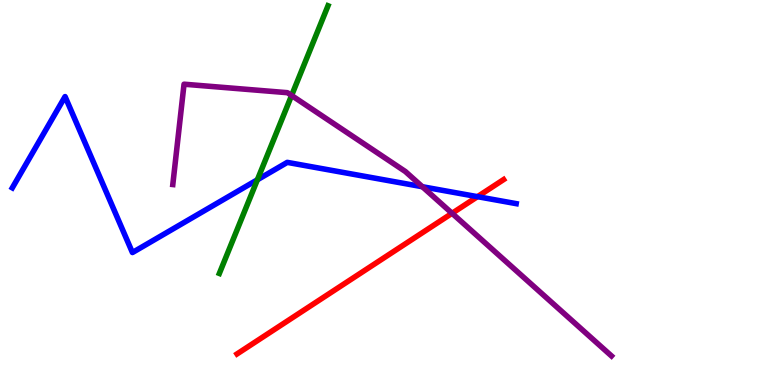[{'lines': ['blue', 'red'], 'intersections': [{'x': 6.16, 'y': 4.89}]}, {'lines': ['green', 'red'], 'intersections': []}, {'lines': ['purple', 'red'], 'intersections': [{'x': 5.83, 'y': 4.46}]}, {'lines': ['blue', 'green'], 'intersections': [{'x': 3.32, 'y': 5.33}]}, {'lines': ['blue', 'purple'], 'intersections': [{'x': 5.45, 'y': 5.15}]}, {'lines': ['green', 'purple'], 'intersections': [{'x': 3.76, 'y': 7.52}]}]